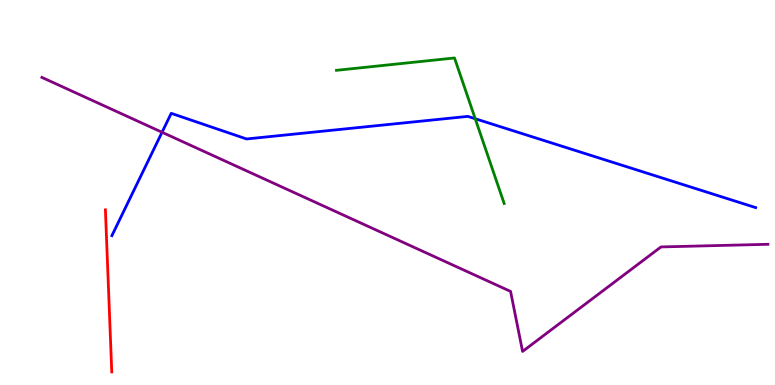[{'lines': ['blue', 'red'], 'intersections': []}, {'lines': ['green', 'red'], 'intersections': []}, {'lines': ['purple', 'red'], 'intersections': []}, {'lines': ['blue', 'green'], 'intersections': [{'x': 6.13, 'y': 6.92}]}, {'lines': ['blue', 'purple'], 'intersections': [{'x': 2.09, 'y': 6.56}]}, {'lines': ['green', 'purple'], 'intersections': []}]